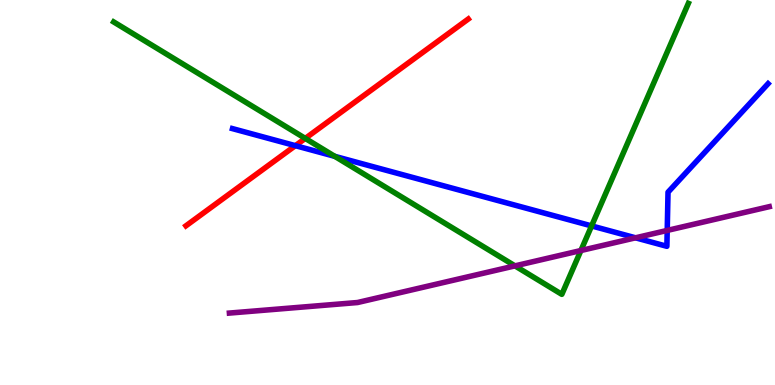[{'lines': ['blue', 'red'], 'intersections': [{'x': 3.81, 'y': 6.22}]}, {'lines': ['green', 'red'], 'intersections': [{'x': 3.94, 'y': 6.4}]}, {'lines': ['purple', 'red'], 'intersections': []}, {'lines': ['blue', 'green'], 'intersections': [{'x': 4.32, 'y': 5.94}, {'x': 7.63, 'y': 4.13}]}, {'lines': ['blue', 'purple'], 'intersections': [{'x': 8.2, 'y': 3.82}, {'x': 8.61, 'y': 4.01}]}, {'lines': ['green', 'purple'], 'intersections': [{'x': 6.64, 'y': 3.09}, {'x': 7.5, 'y': 3.49}]}]